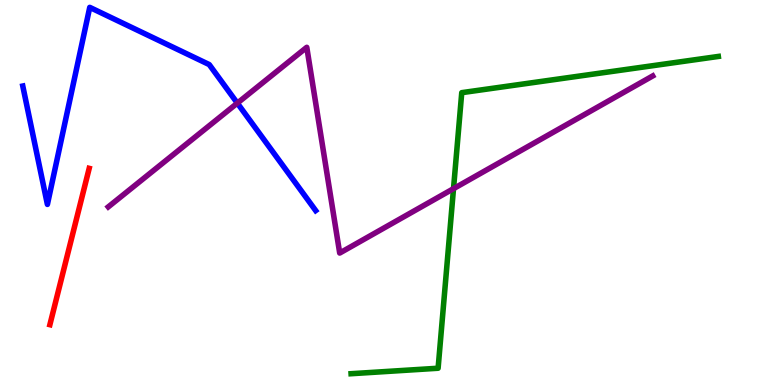[{'lines': ['blue', 'red'], 'intersections': []}, {'lines': ['green', 'red'], 'intersections': []}, {'lines': ['purple', 'red'], 'intersections': []}, {'lines': ['blue', 'green'], 'intersections': []}, {'lines': ['blue', 'purple'], 'intersections': [{'x': 3.06, 'y': 7.32}]}, {'lines': ['green', 'purple'], 'intersections': [{'x': 5.85, 'y': 5.1}]}]